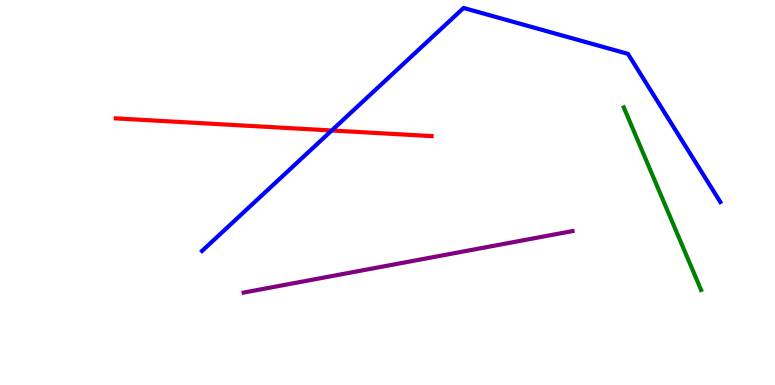[{'lines': ['blue', 'red'], 'intersections': [{'x': 4.28, 'y': 6.61}]}, {'lines': ['green', 'red'], 'intersections': []}, {'lines': ['purple', 'red'], 'intersections': []}, {'lines': ['blue', 'green'], 'intersections': []}, {'lines': ['blue', 'purple'], 'intersections': []}, {'lines': ['green', 'purple'], 'intersections': []}]